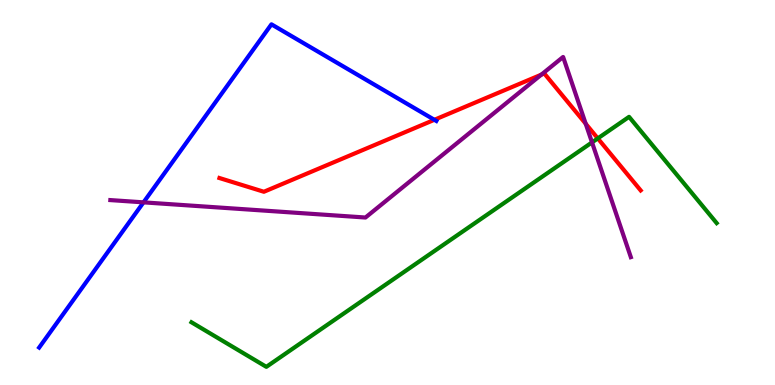[{'lines': ['blue', 'red'], 'intersections': [{'x': 5.6, 'y': 6.89}]}, {'lines': ['green', 'red'], 'intersections': [{'x': 7.71, 'y': 6.41}]}, {'lines': ['purple', 'red'], 'intersections': [{'x': 6.98, 'y': 8.06}, {'x': 7.56, 'y': 6.79}]}, {'lines': ['blue', 'green'], 'intersections': []}, {'lines': ['blue', 'purple'], 'intersections': [{'x': 1.85, 'y': 4.74}]}, {'lines': ['green', 'purple'], 'intersections': [{'x': 7.64, 'y': 6.3}]}]